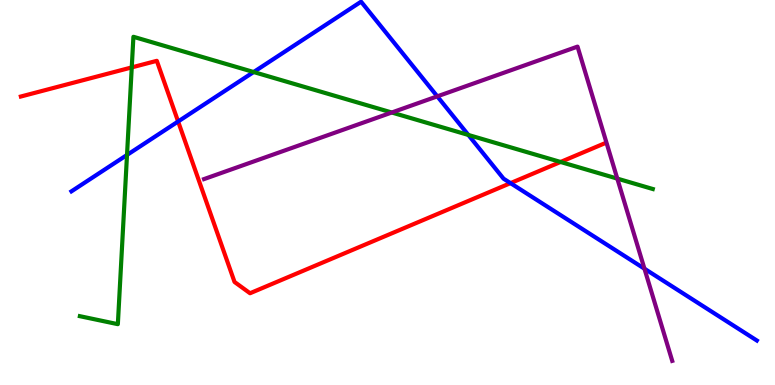[{'lines': ['blue', 'red'], 'intersections': [{'x': 2.3, 'y': 6.84}, {'x': 6.59, 'y': 5.24}]}, {'lines': ['green', 'red'], 'intersections': [{'x': 1.7, 'y': 8.25}, {'x': 7.23, 'y': 5.79}]}, {'lines': ['purple', 'red'], 'intersections': []}, {'lines': ['blue', 'green'], 'intersections': [{'x': 1.64, 'y': 5.98}, {'x': 3.27, 'y': 8.13}, {'x': 6.04, 'y': 6.49}]}, {'lines': ['blue', 'purple'], 'intersections': [{'x': 5.64, 'y': 7.5}, {'x': 8.32, 'y': 3.02}]}, {'lines': ['green', 'purple'], 'intersections': [{'x': 5.05, 'y': 7.08}, {'x': 7.97, 'y': 5.36}]}]